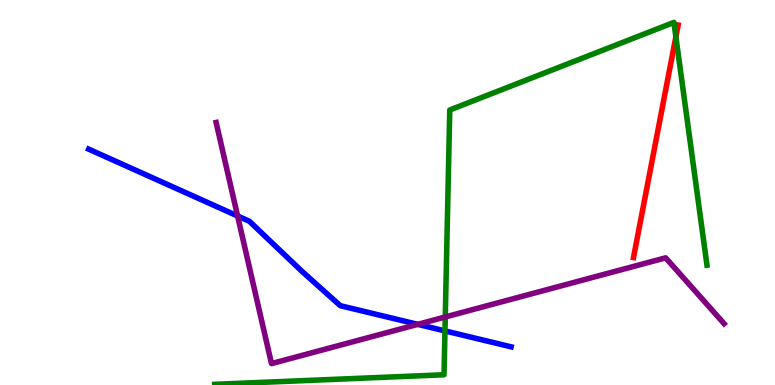[{'lines': ['blue', 'red'], 'intersections': []}, {'lines': ['green', 'red'], 'intersections': [{'x': 8.72, 'y': 9.04}]}, {'lines': ['purple', 'red'], 'intersections': []}, {'lines': ['blue', 'green'], 'intersections': [{'x': 5.74, 'y': 1.4}]}, {'lines': ['blue', 'purple'], 'intersections': [{'x': 3.07, 'y': 4.39}, {'x': 5.39, 'y': 1.58}]}, {'lines': ['green', 'purple'], 'intersections': [{'x': 5.75, 'y': 1.77}]}]